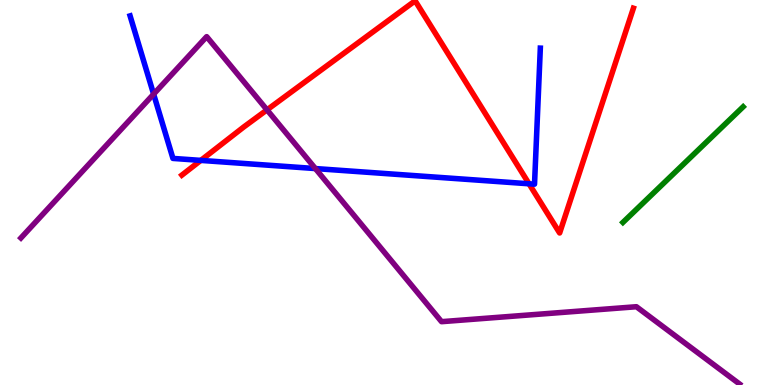[{'lines': ['blue', 'red'], 'intersections': [{'x': 2.59, 'y': 5.83}, {'x': 6.83, 'y': 5.23}]}, {'lines': ['green', 'red'], 'intersections': []}, {'lines': ['purple', 'red'], 'intersections': [{'x': 3.45, 'y': 7.15}]}, {'lines': ['blue', 'green'], 'intersections': []}, {'lines': ['blue', 'purple'], 'intersections': [{'x': 1.98, 'y': 7.56}, {'x': 4.07, 'y': 5.62}]}, {'lines': ['green', 'purple'], 'intersections': []}]